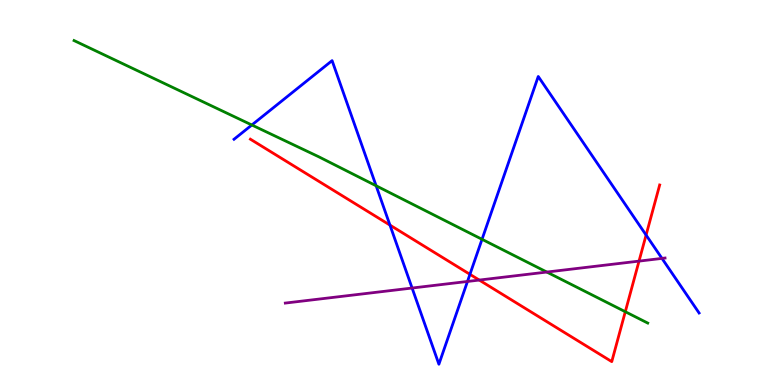[{'lines': ['blue', 'red'], 'intersections': [{'x': 5.03, 'y': 4.15}, {'x': 6.06, 'y': 2.87}, {'x': 8.34, 'y': 3.89}]}, {'lines': ['green', 'red'], 'intersections': [{'x': 8.07, 'y': 1.9}]}, {'lines': ['purple', 'red'], 'intersections': [{'x': 6.18, 'y': 2.73}, {'x': 8.25, 'y': 3.22}]}, {'lines': ['blue', 'green'], 'intersections': [{'x': 3.25, 'y': 6.75}, {'x': 4.85, 'y': 5.17}, {'x': 6.22, 'y': 3.78}]}, {'lines': ['blue', 'purple'], 'intersections': [{'x': 5.32, 'y': 2.52}, {'x': 6.03, 'y': 2.69}, {'x': 8.54, 'y': 3.29}]}, {'lines': ['green', 'purple'], 'intersections': [{'x': 7.06, 'y': 2.93}]}]